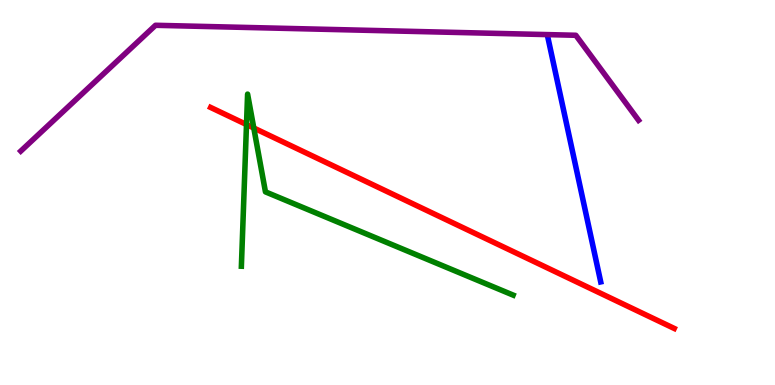[{'lines': ['blue', 'red'], 'intersections': []}, {'lines': ['green', 'red'], 'intersections': [{'x': 3.18, 'y': 6.77}, {'x': 3.27, 'y': 6.68}]}, {'lines': ['purple', 'red'], 'intersections': []}, {'lines': ['blue', 'green'], 'intersections': []}, {'lines': ['blue', 'purple'], 'intersections': []}, {'lines': ['green', 'purple'], 'intersections': []}]